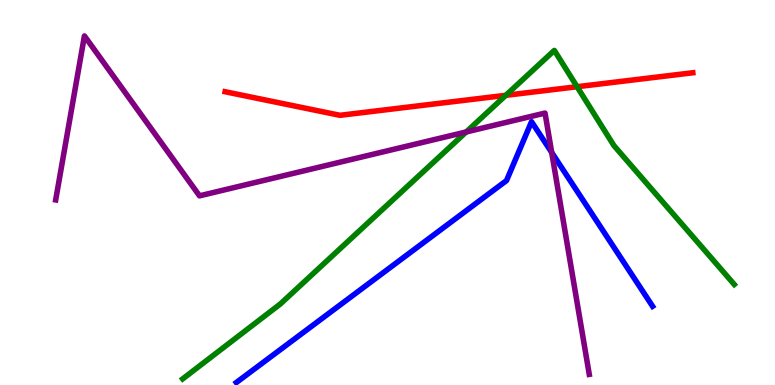[{'lines': ['blue', 'red'], 'intersections': []}, {'lines': ['green', 'red'], 'intersections': [{'x': 6.53, 'y': 7.52}, {'x': 7.45, 'y': 7.75}]}, {'lines': ['purple', 'red'], 'intersections': []}, {'lines': ['blue', 'green'], 'intersections': []}, {'lines': ['blue', 'purple'], 'intersections': [{'x': 7.12, 'y': 6.04}]}, {'lines': ['green', 'purple'], 'intersections': [{'x': 6.02, 'y': 6.57}]}]